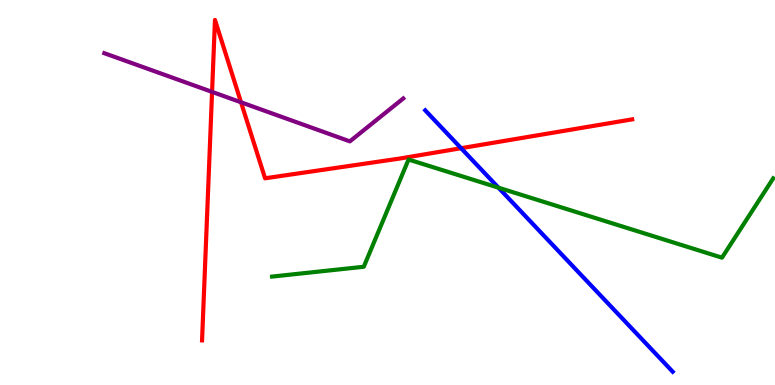[{'lines': ['blue', 'red'], 'intersections': [{'x': 5.95, 'y': 6.15}]}, {'lines': ['green', 'red'], 'intersections': []}, {'lines': ['purple', 'red'], 'intersections': [{'x': 2.74, 'y': 7.61}, {'x': 3.11, 'y': 7.34}]}, {'lines': ['blue', 'green'], 'intersections': [{'x': 6.43, 'y': 5.13}]}, {'lines': ['blue', 'purple'], 'intersections': []}, {'lines': ['green', 'purple'], 'intersections': []}]